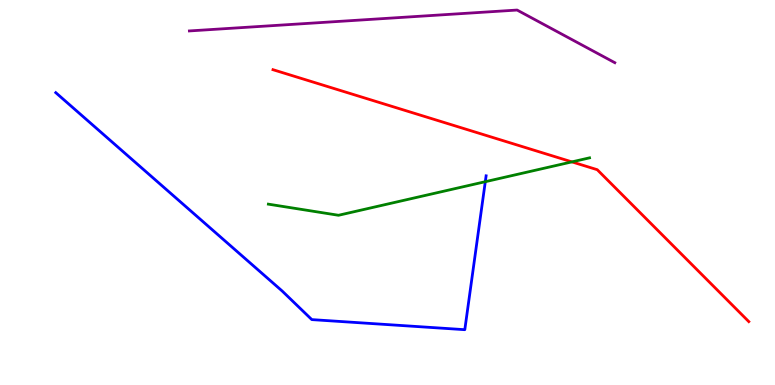[{'lines': ['blue', 'red'], 'intersections': []}, {'lines': ['green', 'red'], 'intersections': [{'x': 7.38, 'y': 5.8}]}, {'lines': ['purple', 'red'], 'intersections': []}, {'lines': ['blue', 'green'], 'intersections': [{'x': 6.26, 'y': 5.28}]}, {'lines': ['blue', 'purple'], 'intersections': []}, {'lines': ['green', 'purple'], 'intersections': []}]